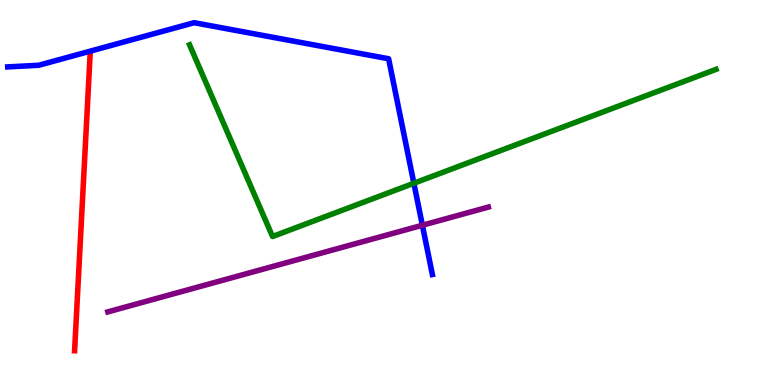[{'lines': ['blue', 'red'], 'intersections': []}, {'lines': ['green', 'red'], 'intersections': []}, {'lines': ['purple', 'red'], 'intersections': []}, {'lines': ['blue', 'green'], 'intersections': [{'x': 5.34, 'y': 5.24}]}, {'lines': ['blue', 'purple'], 'intersections': [{'x': 5.45, 'y': 4.15}]}, {'lines': ['green', 'purple'], 'intersections': []}]